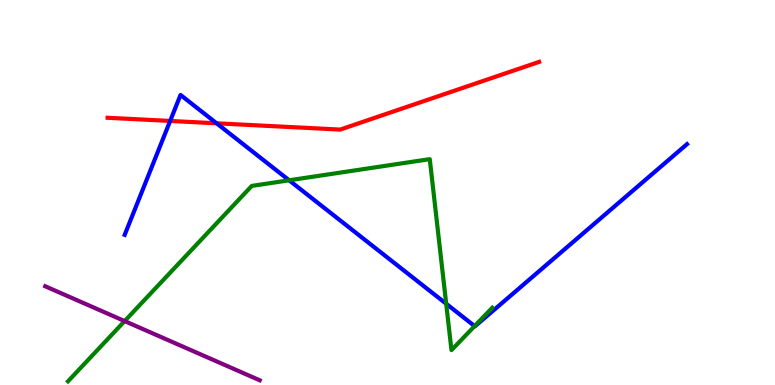[{'lines': ['blue', 'red'], 'intersections': [{'x': 2.2, 'y': 6.86}, {'x': 2.8, 'y': 6.8}]}, {'lines': ['green', 'red'], 'intersections': []}, {'lines': ['purple', 'red'], 'intersections': []}, {'lines': ['blue', 'green'], 'intersections': [{'x': 3.73, 'y': 5.32}, {'x': 5.76, 'y': 2.11}, {'x': 6.12, 'y': 1.53}]}, {'lines': ['blue', 'purple'], 'intersections': []}, {'lines': ['green', 'purple'], 'intersections': [{'x': 1.61, 'y': 1.66}]}]